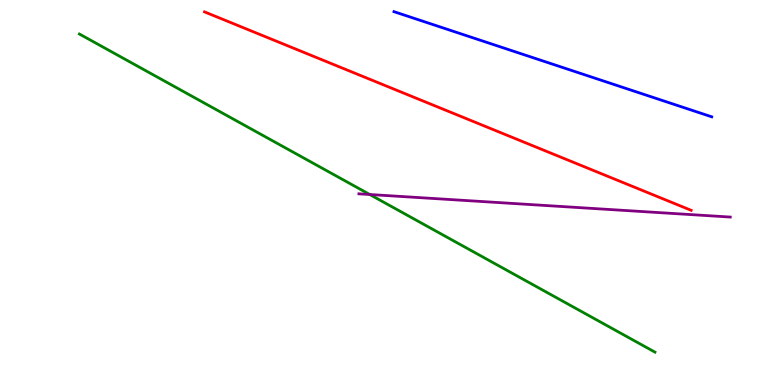[{'lines': ['blue', 'red'], 'intersections': []}, {'lines': ['green', 'red'], 'intersections': []}, {'lines': ['purple', 'red'], 'intersections': []}, {'lines': ['blue', 'green'], 'intersections': []}, {'lines': ['blue', 'purple'], 'intersections': []}, {'lines': ['green', 'purple'], 'intersections': [{'x': 4.77, 'y': 4.95}]}]